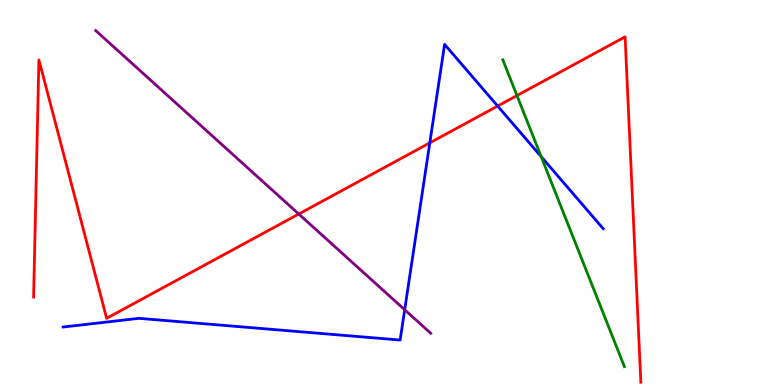[{'lines': ['blue', 'red'], 'intersections': [{'x': 5.55, 'y': 6.29}, {'x': 6.42, 'y': 7.25}]}, {'lines': ['green', 'red'], 'intersections': [{'x': 6.67, 'y': 7.52}]}, {'lines': ['purple', 'red'], 'intersections': [{'x': 3.85, 'y': 4.44}]}, {'lines': ['blue', 'green'], 'intersections': [{'x': 6.98, 'y': 5.93}]}, {'lines': ['blue', 'purple'], 'intersections': [{'x': 5.22, 'y': 1.95}]}, {'lines': ['green', 'purple'], 'intersections': []}]